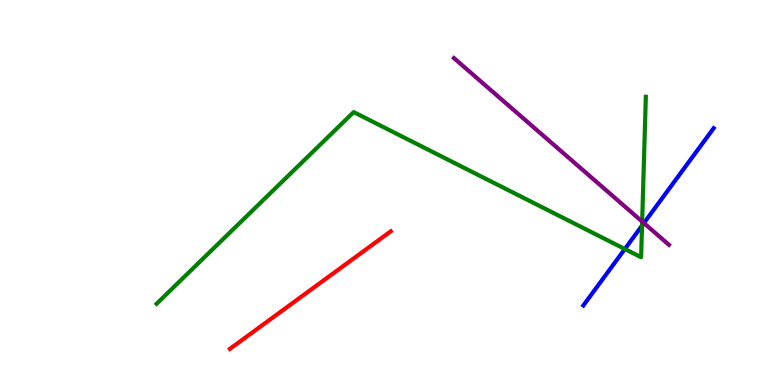[{'lines': ['blue', 'red'], 'intersections': []}, {'lines': ['green', 'red'], 'intersections': []}, {'lines': ['purple', 'red'], 'intersections': []}, {'lines': ['blue', 'green'], 'intersections': [{'x': 8.06, 'y': 3.53}, {'x': 8.28, 'y': 4.14}]}, {'lines': ['blue', 'purple'], 'intersections': [{'x': 8.31, 'y': 4.21}]}, {'lines': ['green', 'purple'], 'intersections': [{'x': 8.29, 'y': 4.25}]}]